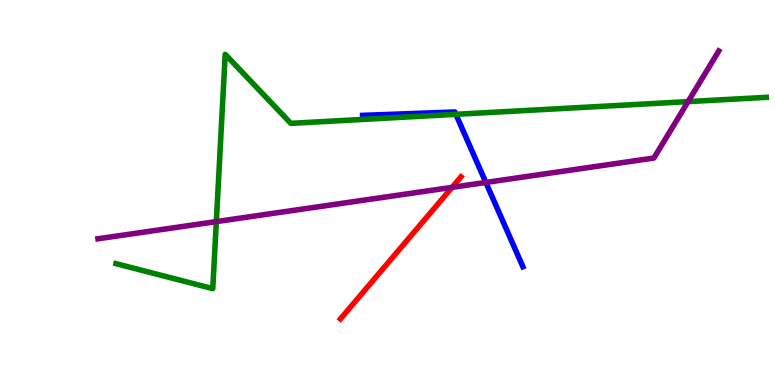[{'lines': ['blue', 'red'], 'intersections': []}, {'lines': ['green', 'red'], 'intersections': []}, {'lines': ['purple', 'red'], 'intersections': [{'x': 5.83, 'y': 5.13}]}, {'lines': ['blue', 'green'], 'intersections': [{'x': 5.88, 'y': 7.03}]}, {'lines': ['blue', 'purple'], 'intersections': [{'x': 6.27, 'y': 5.26}]}, {'lines': ['green', 'purple'], 'intersections': [{'x': 2.79, 'y': 4.24}, {'x': 8.88, 'y': 7.36}]}]